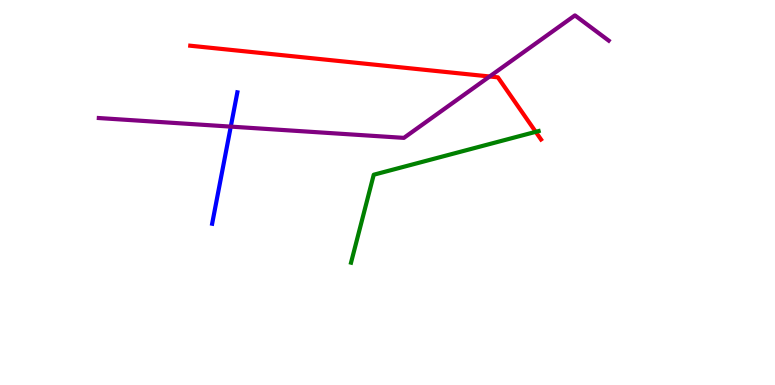[{'lines': ['blue', 'red'], 'intersections': []}, {'lines': ['green', 'red'], 'intersections': [{'x': 6.91, 'y': 6.58}]}, {'lines': ['purple', 'red'], 'intersections': [{'x': 6.32, 'y': 8.01}]}, {'lines': ['blue', 'green'], 'intersections': []}, {'lines': ['blue', 'purple'], 'intersections': [{'x': 2.98, 'y': 6.71}]}, {'lines': ['green', 'purple'], 'intersections': []}]